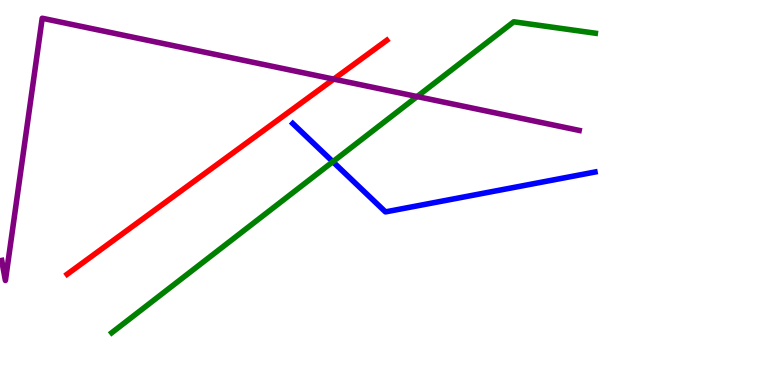[{'lines': ['blue', 'red'], 'intersections': []}, {'lines': ['green', 'red'], 'intersections': []}, {'lines': ['purple', 'red'], 'intersections': [{'x': 4.31, 'y': 7.94}]}, {'lines': ['blue', 'green'], 'intersections': [{'x': 4.29, 'y': 5.8}]}, {'lines': ['blue', 'purple'], 'intersections': []}, {'lines': ['green', 'purple'], 'intersections': [{'x': 5.38, 'y': 7.49}]}]